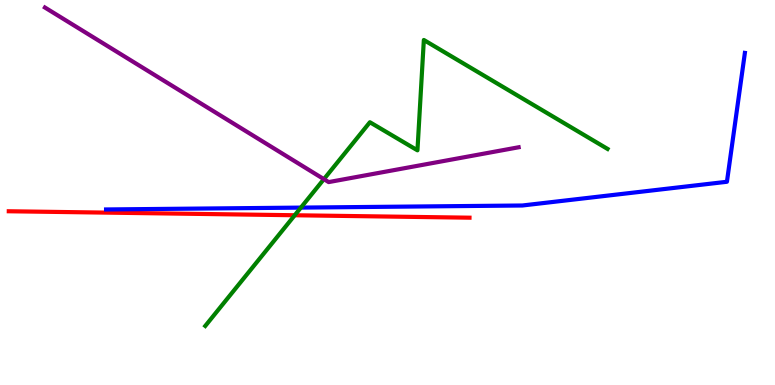[{'lines': ['blue', 'red'], 'intersections': []}, {'lines': ['green', 'red'], 'intersections': [{'x': 3.8, 'y': 4.41}]}, {'lines': ['purple', 'red'], 'intersections': []}, {'lines': ['blue', 'green'], 'intersections': [{'x': 3.88, 'y': 4.61}]}, {'lines': ['blue', 'purple'], 'intersections': []}, {'lines': ['green', 'purple'], 'intersections': [{'x': 4.18, 'y': 5.35}]}]